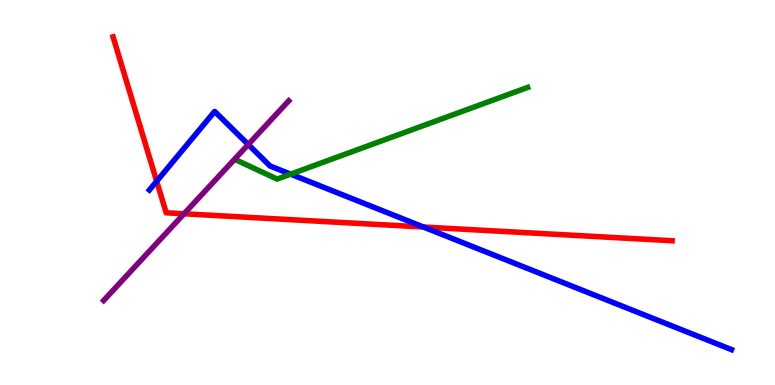[{'lines': ['blue', 'red'], 'intersections': [{'x': 2.02, 'y': 5.29}, {'x': 5.46, 'y': 4.1}]}, {'lines': ['green', 'red'], 'intersections': []}, {'lines': ['purple', 'red'], 'intersections': [{'x': 2.37, 'y': 4.45}]}, {'lines': ['blue', 'green'], 'intersections': [{'x': 3.75, 'y': 5.48}]}, {'lines': ['blue', 'purple'], 'intersections': [{'x': 3.2, 'y': 6.25}]}, {'lines': ['green', 'purple'], 'intersections': []}]